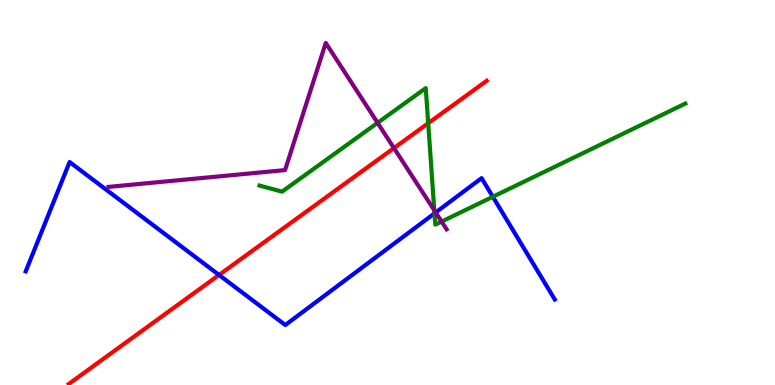[{'lines': ['blue', 'red'], 'intersections': [{'x': 2.83, 'y': 2.86}]}, {'lines': ['green', 'red'], 'intersections': [{'x': 5.53, 'y': 6.8}]}, {'lines': ['purple', 'red'], 'intersections': [{'x': 5.08, 'y': 6.15}]}, {'lines': ['blue', 'green'], 'intersections': [{'x': 5.61, 'y': 4.46}, {'x': 6.36, 'y': 4.89}]}, {'lines': ['blue', 'purple'], 'intersections': [{'x': 5.62, 'y': 4.48}]}, {'lines': ['green', 'purple'], 'intersections': [{'x': 4.87, 'y': 6.81}, {'x': 5.6, 'y': 4.54}, {'x': 5.7, 'y': 4.24}]}]